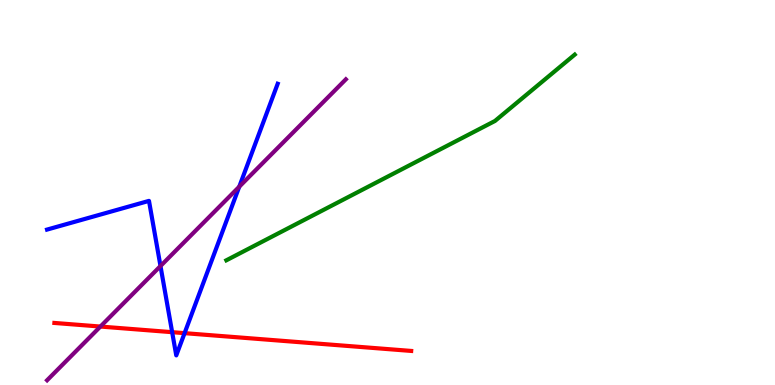[{'lines': ['blue', 'red'], 'intersections': [{'x': 2.22, 'y': 1.37}, {'x': 2.38, 'y': 1.35}]}, {'lines': ['green', 'red'], 'intersections': []}, {'lines': ['purple', 'red'], 'intersections': [{'x': 1.3, 'y': 1.52}]}, {'lines': ['blue', 'green'], 'intersections': []}, {'lines': ['blue', 'purple'], 'intersections': [{'x': 2.07, 'y': 3.09}, {'x': 3.09, 'y': 5.15}]}, {'lines': ['green', 'purple'], 'intersections': []}]